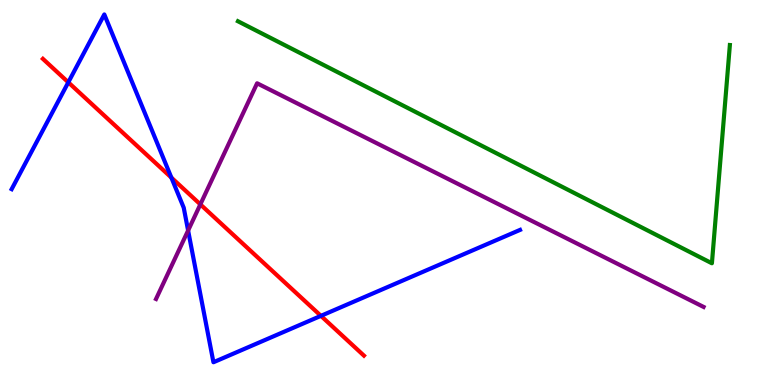[{'lines': ['blue', 'red'], 'intersections': [{'x': 0.881, 'y': 7.86}, {'x': 2.21, 'y': 5.39}, {'x': 4.14, 'y': 1.8}]}, {'lines': ['green', 'red'], 'intersections': []}, {'lines': ['purple', 'red'], 'intersections': [{'x': 2.59, 'y': 4.69}]}, {'lines': ['blue', 'green'], 'intersections': []}, {'lines': ['blue', 'purple'], 'intersections': [{'x': 2.43, 'y': 4.01}]}, {'lines': ['green', 'purple'], 'intersections': []}]